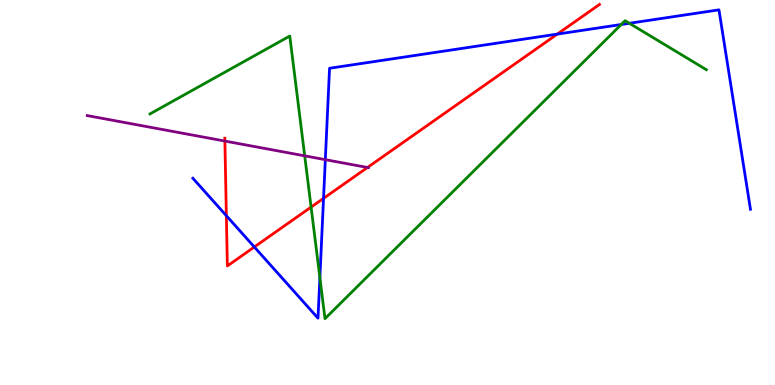[{'lines': ['blue', 'red'], 'intersections': [{'x': 2.92, 'y': 4.4}, {'x': 3.28, 'y': 3.58}, {'x': 4.17, 'y': 4.85}, {'x': 7.19, 'y': 9.11}]}, {'lines': ['green', 'red'], 'intersections': [{'x': 4.01, 'y': 4.62}]}, {'lines': ['purple', 'red'], 'intersections': [{'x': 2.9, 'y': 6.34}, {'x': 4.74, 'y': 5.65}]}, {'lines': ['blue', 'green'], 'intersections': [{'x': 4.13, 'y': 2.79}, {'x': 8.02, 'y': 9.36}, {'x': 8.12, 'y': 9.4}]}, {'lines': ['blue', 'purple'], 'intersections': [{'x': 4.2, 'y': 5.85}]}, {'lines': ['green', 'purple'], 'intersections': [{'x': 3.93, 'y': 5.95}]}]